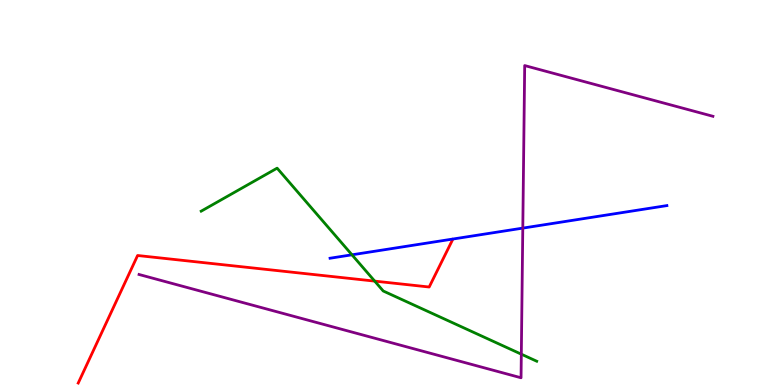[{'lines': ['blue', 'red'], 'intersections': []}, {'lines': ['green', 'red'], 'intersections': [{'x': 4.83, 'y': 2.7}]}, {'lines': ['purple', 'red'], 'intersections': []}, {'lines': ['blue', 'green'], 'intersections': [{'x': 4.54, 'y': 3.38}]}, {'lines': ['blue', 'purple'], 'intersections': [{'x': 6.75, 'y': 4.08}]}, {'lines': ['green', 'purple'], 'intersections': [{'x': 6.73, 'y': 0.8}]}]